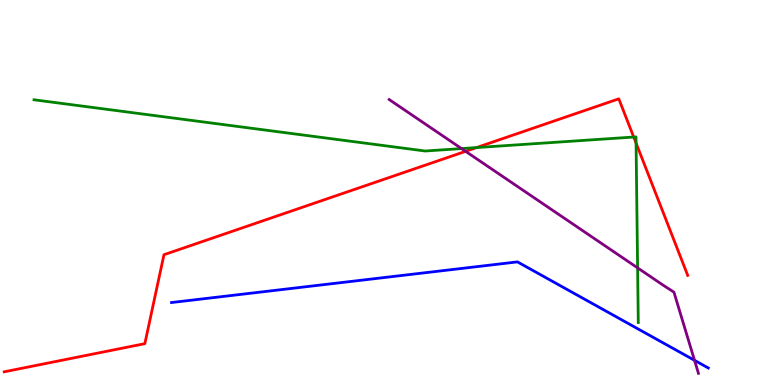[{'lines': ['blue', 'red'], 'intersections': []}, {'lines': ['green', 'red'], 'intersections': [{'x': 6.15, 'y': 6.17}, {'x': 8.18, 'y': 6.44}, {'x': 8.21, 'y': 6.28}]}, {'lines': ['purple', 'red'], 'intersections': [{'x': 6.01, 'y': 6.07}]}, {'lines': ['blue', 'green'], 'intersections': []}, {'lines': ['blue', 'purple'], 'intersections': [{'x': 8.96, 'y': 0.641}]}, {'lines': ['green', 'purple'], 'intersections': [{'x': 5.96, 'y': 6.14}, {'x': 8.23, 'y': 3.04}]}]